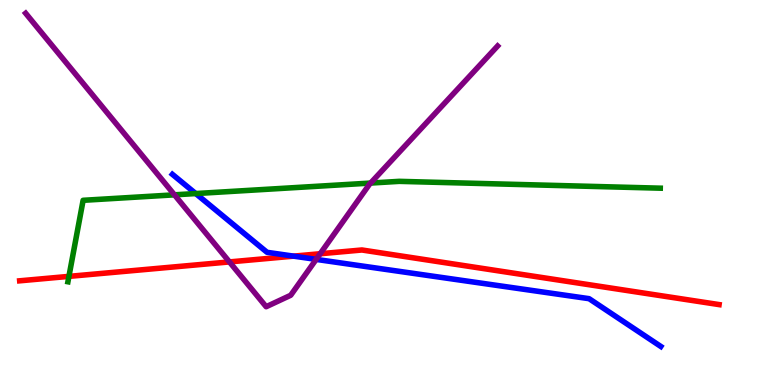[{'lines': ['blue', 'red'], 'intersections': [{'x': 3.79, 'y': 3.35}]}, {'lines': ['green', 'red'], 'intersections': [{'x': 0.89, 'y': 2.82}]}, {'lines': ['purple', 'red'], 'intersections': [{'x': 2.96, 'y': 3.2}, {'x': 4.13, 'y': 3.41}]}, {'lines': ['blue', 'green'], 'intersections': [{'x': 2.53, 'y': 4.97}]}, {'lines': ['blue', 'purple'], 'intersections': [{'x': 4.08, 'y': 3.26}]}, {'lines': ['green', 'purple'], 'intersections': [{'x': 2.25, 'y': 4.94}, {'x': 4.78, 'y': 5.25}]}]